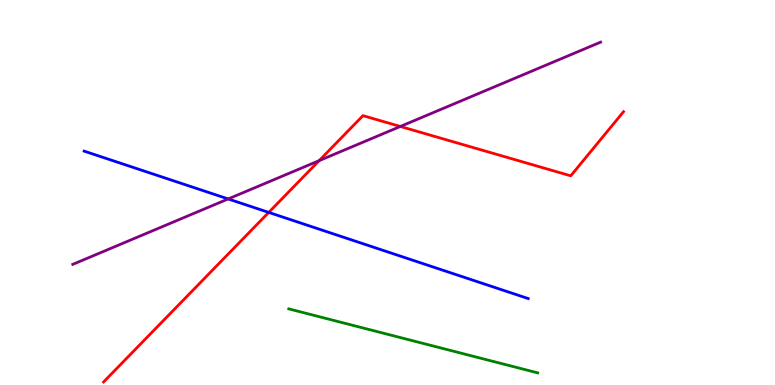[{'lines': ['blue', 'red'], 'intersections': [{'x': 3.47, 'y': 4.48}]}, {'lines': ['green', 'red'], 'intersections': []}, {'lines': ['purple', 'red'], 'intersections': [{'x': 4.12, 'y': 5.83}, {'x': 5.17, 'y': 6.72}]}, {'lines': ['blue', 'green'], 'intersections': []}, {'lines': ['blue', 'purple'], 'intersections': [{'x': 2.94, 'y': 4.83}]}, {'lines': ['green', 'purple'], 'intersections': []}]